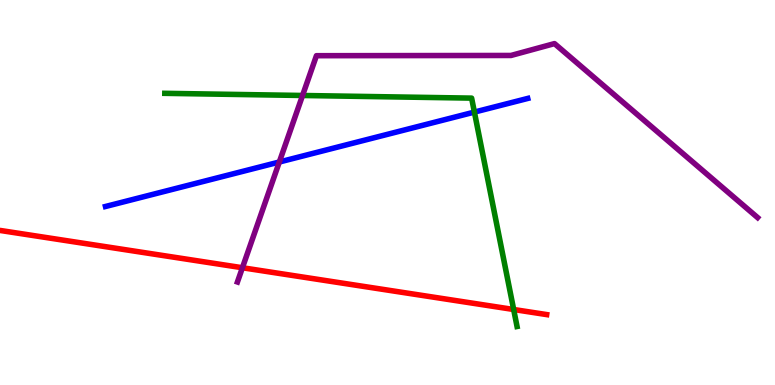[{'lines': ['blue', 'red'], 'intersections': []}, {'lines': ['green', 'red'], 'intersections': [{'x': 6.63, 'y': 1.96}]}, {'lines': ['purple', 'red'], 'intersections': [{'x': 3.13, 'y': 3.05}]}, {'lines': ['blue', 'green'], 'intersections': [{'x': 6.12, 'y': 7.09}]}, {'lines': ['blue', 'purple'], 'intersections': [{'x': 3.6, 'y': 5.79}]}, {'lines': ['green', 'purple'], 'intersections': [{'x': 3.9, 'y': 7.52}]}]